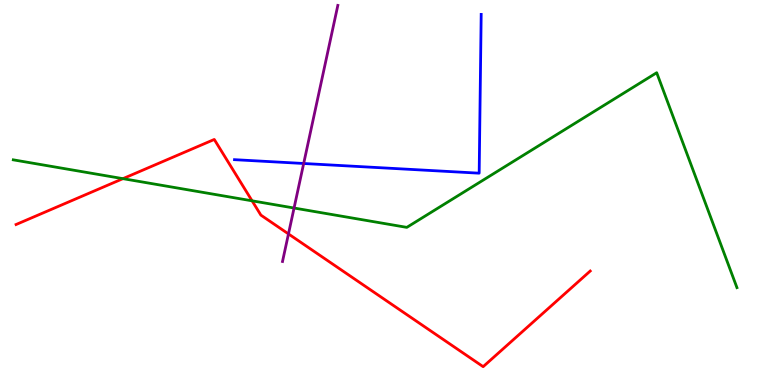[{'lines': ['blue', 'red'], 'intersections': []}, {'lines': ['green', 'red'], 'intersections': [{'x': 1.59, 'y': 5.36}, {'x': 3.25, 'y': 4.78}]}, {'lines': ['purple', 'red'], 'intersections': [{'x': 3.72, 'y': 3.92}]}, {'lines': ['blue', 'green'], 'intersections': []}, {'lines': ['blue', 'purple'], 'intersections': [{'x': 3.92, 'y': 5.75}]}, {'lines': ['green', 'purple'], 'intersections': [{'x': 3.79, 'y': 4.6}]}]